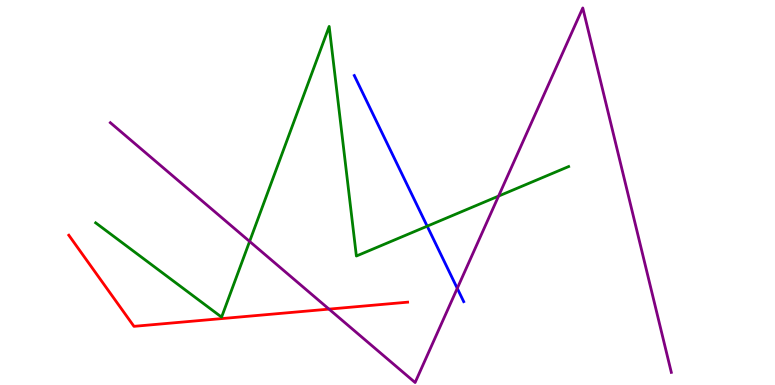[{'lines': ['blue', 'red'], 'intersections': []}, {'lines': ['green', 'red'], 'intersections': []}, {'lines': ['purple', 'red'], 'intersections': [{'x': 4.25, 'y': 1.97}]}, {'lines': ['blue', 'green'], 'intersections': [{'x': 5.51, 'y': 4.13}]}, {'lines': ['blue', 'purple'], 'intersections': [{'x': 5.9, 'y': 2.51}]}, {'lines': ['green', 'purple'], 'intersections': [{'x': 3.22, 'y': 3.73}, {'x': 6.43, 'y': 4.91}]}]